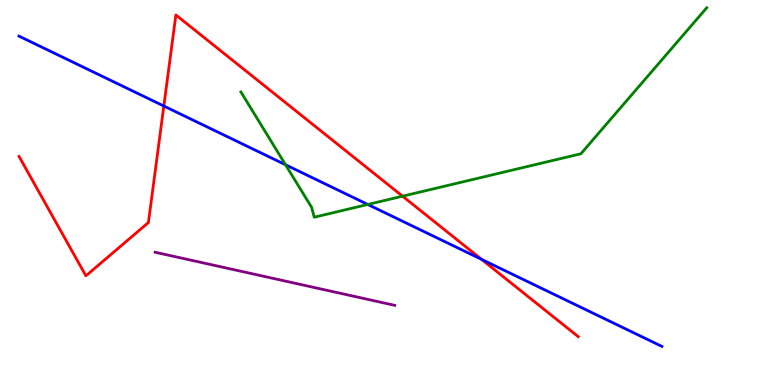[{'lines': ['blue', 'red'], 'intersections': [{'x': 2.11, 'y': 7.25}, {'x': 6.21, 'y': 3.26}]}, {'lines': ['green', 'red'], 'intersections': [{'x': 5.19, 'y': 4.9}]}, {'lines': ['purple', 'red'], 'intersections': []}, {'lines': ['blue', 'green'], 'intersections': [{'x': 3.68, 'y': 5.72}, {'x': 4.75, 'y': 4.69}]}, {'lines': ['blue', 'purple'], 'intersections': []}, {'lines': ['green', 'purple'], 'intersections': []}]